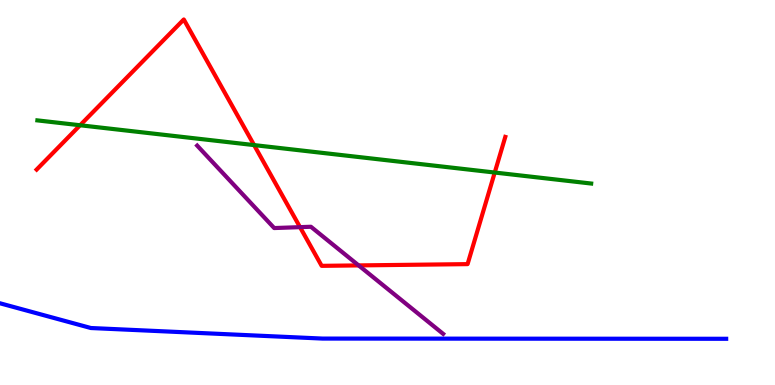[{'lines': ['blue', 'red'], 'intersections': []}, {'lines': ['green', 'red'], 'intersections': [{'x': 1.03, 'y': 6.75}, {'x': 3.28, 'y': 6.23}, {'x': 6.38, 'y': 5.52}]}, {'lines': ['purple', 'red'], 'intersections': [{'x': 3.87, 'y': 4.1}, {'x': 4.63, 'y': 3.11}]}, {'lines': ['blue', 'green'], 'intersections': []}, {'lines': ['blue', 'purple'], 'intersections': []}, {'lines': ['green', 'purple'], 'intersections': []}]